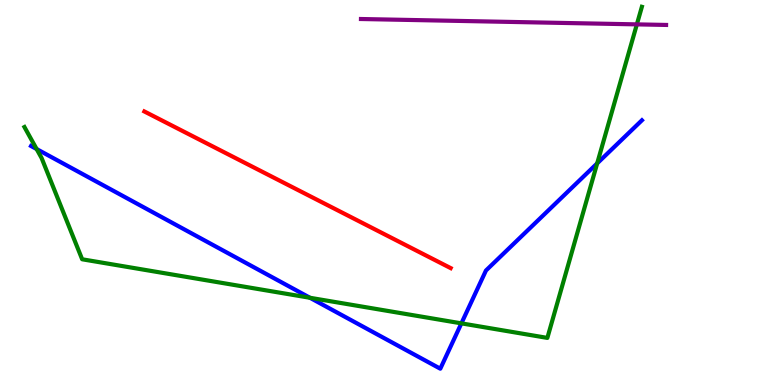[{'lines': ['blue', 'red'], 'intersections': []}, {'lines': ['green', 'red'], 'intersections': []}, {'lines': ['purple', 'red'], 'intersections': []}, {'lines': ['blue', 'green'], 'intersections': [{'x': 0.473, 'y': 6.13}, {'x': 4.0, 'y': 2.27}, {'x': 5.95, 'y': 1.6}, {'x': 7.71, 'y': 5.76}]}, {'lines': ['blue', 'purple'], 'intersections': []}, {'lines': ['green', 'purple'], 'intersections': [{'x': 8.22, 'y': 9.37}]}]